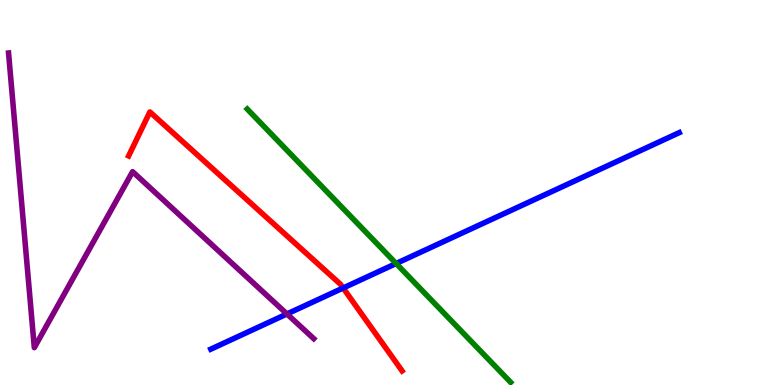[{'lines': ['blue', 'red'], 'intersections': [{'x': 4.43, 'y': 2.52}]}, {'lines': ['green', 'red'], 'intersections': []}, {'lines': ['purple', 'red'], 'intersections': []}, {'lines': ['blue', 'green'], 'intersections': [{'x': 5.11, 'y': 3.16}]}, {'lines': ['blue', 'purple'], 'intersections': [{'x': 3.7, 'y': 1.85}]}, {'lines': ['green', 'purple'], 'intersections': []}]